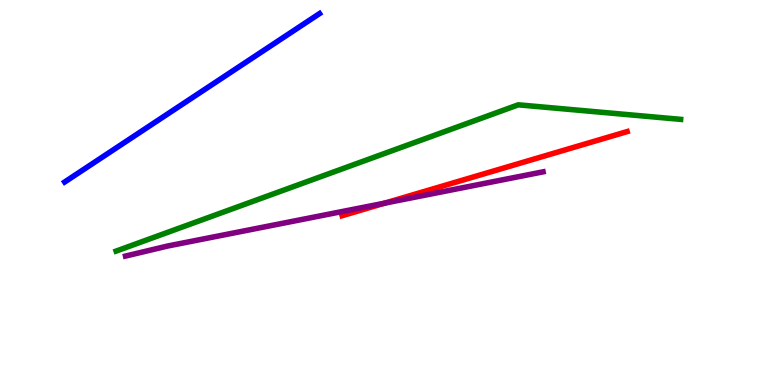[{'lines': ['blue', 'red'], 'intersections': []}, {'lines': ['green', 'red'], 'intersections': []}, {'lines': ['purple', 'red'], 'intersections': [{'x': 4.97, 'y': 4.72}]}, {'lines': ['blue', 'green'], 'intersections': []}, {'lines': ['blue', 'purple'], 'intersections': []}, {'lines': ['green', 'purple'], 'intersections': []}]